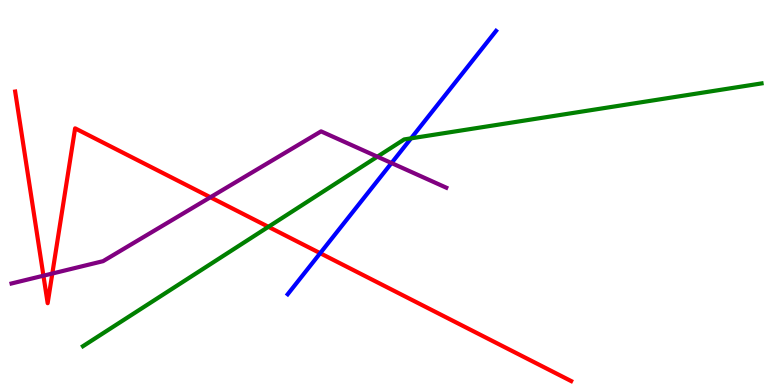[{'lines': ['blue', 'red'], 'intersections': [{'x': 4.13, 'y': 3.42}]}, {'lines': ['green', 'red'], 'intersections': [{'x': 3.46, 'y': 4.11}]}, {'lines': ['purple', 'red'], 'intersections': [{'x': 0.56, 'y': 2.84}, {'x': 0.675, 'y': 2.9}, {'x': 2.71, 'y': 4.88}]}, {'lines': ['blue', 'green'], 'intersections': [{'x': 5.3, 'y': 6.41}]}, {'lines': ['blue', 'purple'], 'intersections': [{'x': 5.05, 'y': 5.77}]}, {'lines': ['green', 'purple'], 'intersections': [{'x': 4.87, 'y': 5.93}]}]